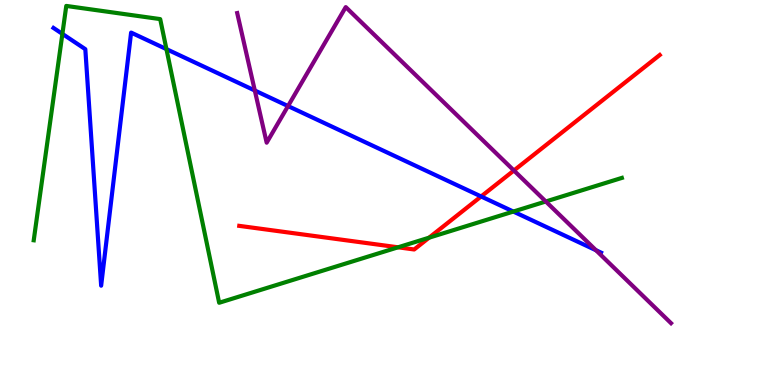[{'lines': ['blue', 'red'], 'intersections': [{'x': 6.21, 'y': 4.9}]}, {'lines': ['green', 'red'], 'intersections': [{'x': 5.14, 'y': 3.58}, {'x': 5.54, 'y': 3.83}]}, {'lines': ['purple', 'red'], 'intersections': [{'x': 6.63, 'y': 5.57}]}, {'lines': ['blue', 'green'], 'intersections': [{'x': 0.805, 'y': 9.12}, {'x': 2.15, 'y': 8.72}, {'x': 6.62, 'y': 4.51}]}, {'lines': ['blue', 'purple'], 'intersections': [{'x': 3.29, 'y': 7.65}, {'x': 3.72, 'y': 7.25}, {'x': 7.69, 'y': 3.5}]}, {'lines': ['green', 'purple'], 'intersections': [{'x': 7.04, 'y': 4.77}]}]